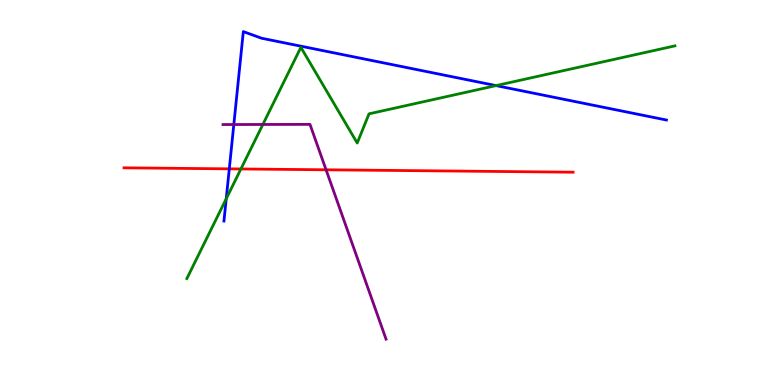[{'lines': ['blue', 'red'], 'intersections': [{'x': 2.96, 'y': 5.61}]}, {'lines': ['green', 'red'], 'intersections': [{'x': 3.11, 'y': 5.61}]}, {'lines': ['purple', 'red'], 'intersections': [{'x': 4.21, 'y': 5.59}]}, {'lines': ['blue', 'green'], 'intersections': [{'x': 2.92, 'y': 4.84}, {'x': 6.4, 'y': 7.78}]}, {'lines': ['blue', 'purple'], 'intersections': [{'x': 3.02, 'y': 6.77}]}, {'lines': ['green', 'purple'], 'intersections': [{'x': 3.39, 'y': 6.77}]}]